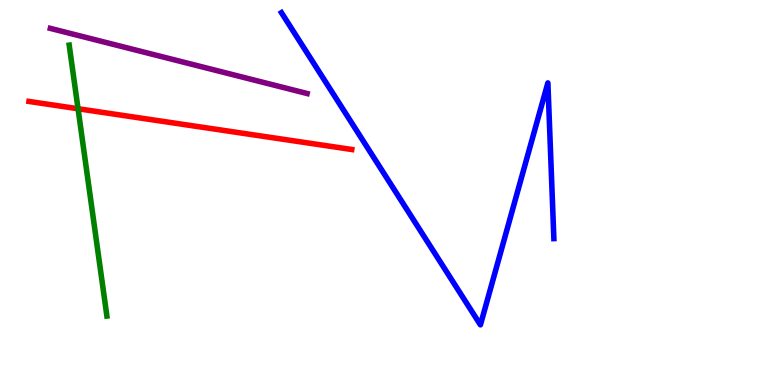[{'lines': ['blue', 'red'], 'intersections': []}, {'lines': ['green', 'red'], 'intersections': [{'x': 1.01, 'y': 7.18}]}, {'lines': ['purple', 'red'], 'intersections': []}, {'lines': ['blue', 'green'], 'intersections': []}, {'lines': ['blue', 'purple'], 'intersections': []}, {'lines': ['green', 'purple'], 'intersections': []}]